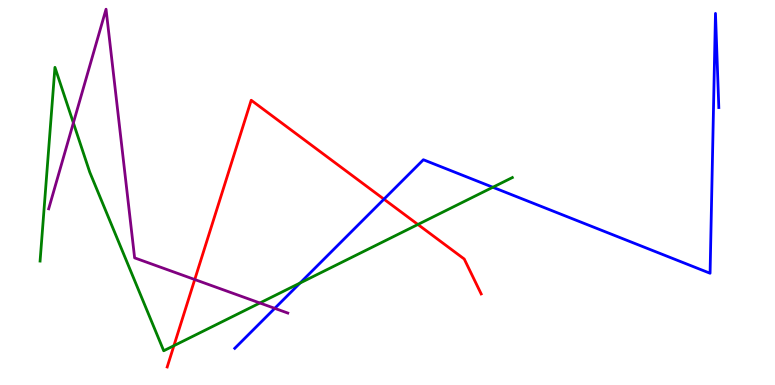[{'lines': ['blue', 'red'], 'intersections': [{'x': 4.95, 'y': 4.83}]}, {'lines': ['green', 'red'], 'intersections': [{'x': 2.24, 'y': 1.02}, {'x': 5.39, 'y': 4.17}]}, {'lines': ['purple', 'red'], 'intersections': [{'x': 2.51, 'y': 2.74}]}, {'lines': ['blue', 'green'], 'intersections': [{'x': 3.87, 'y': 2.65}, {'x': 6.36, 'y': 5.14}]}, {'lines': ['blue', 'purple'], 'intersections': [{'x': 3.55, 'y': 1.99}]}, {'lines': ['green', 'purple'], 'intersections': [{'x': 0.947, 'y': 6.81}, {'x': 3.35, 'y': 2.13}]}]